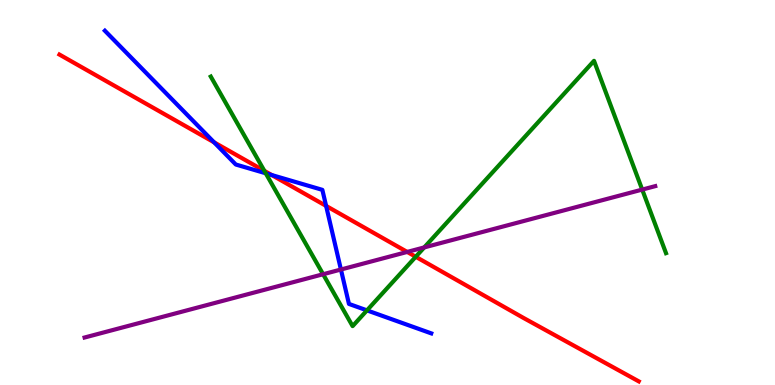[{'lines': ['blue', 'red'], 'intersections': [{'x': 2.76, 'y': 6.3}, {'x': 3.51, 'y': 5.45}, {'x': 4.21, 'y': 4.65}]}, {'lines': ['green', 'red'], 'intersections': [{'x': 3.41, 'y': 5.56}, {'x': 5.36, 'y': 3.33}]}, {'lines': ['purple', 'red'], 'intersections': [{'x': 5.25, 'y': 3.46}]}, {'lines': ['blue', 'green'], 'intersections': [{'x': 3.43, 'y': 5.5}, {'x': 4.73, 'y': 1.94}]}, {'lines': ['blue', 'purple'], 'intersections': [{'x': 4.4, 'y': 3.0}]}, {'lines': ['green', 'purple'], 'intersections': [{'x': 4.17, 'y': 2.88}, {'x': 5.47, 'y': 3.57}, {'x': 8.29, 'y': 5.08}]}]